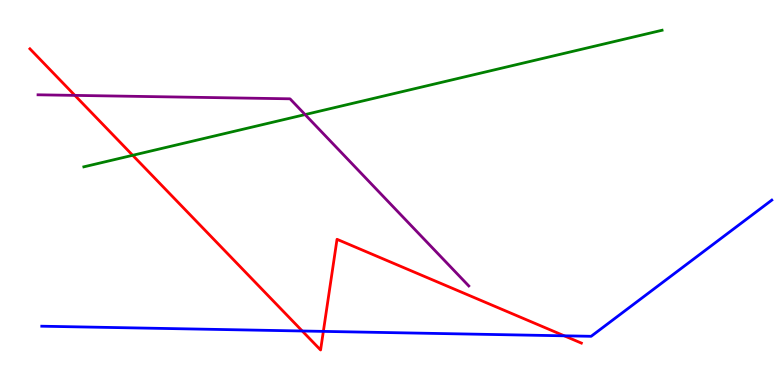[{'lines': ['blue', 'red'], 'intersections': [{'x': 3.9, 'y': 1.4}, {'x': 4.17, 'y': 1.39}, {'x': 7.28, 'y': 1.28}]}, {'lines': ['green', 'red'], 'intersections': [{'x': 1.71, 'y': 5.97}]}, {'lines': ['purple', 'red'], 'intersections': [{'x': 0.966, 'y': 7.52}]}, {'lines': ['blue', 'green'], 'intersections': []}, {'lines': ['blue', 'purple'], 'intersections': []}, {'lines': ['green', 'purple'], 'intersections': [{'x': 3.94, 'y': 7.02}]}]